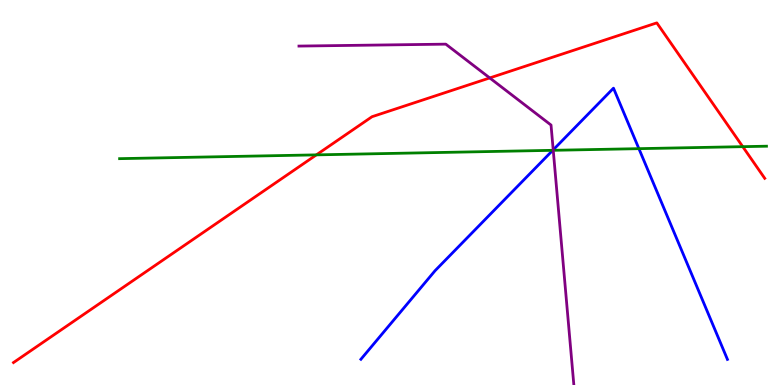[{'lines': ['blue', 'red'], 'intersections': []}, {'lines': ['green', 'red'], 'intersections': [{'x': 4.08, 'y': 5.98}, {'x': 9.58, 'y': 6.19}]}, {'lines': ['purple', 'red'], 'intersections': [{'x': 6.32, 'y': 7.98}]}, {'lines': ['blue', 'green'], 'intersections': [{'x': 7.13, 'y': 6.1}, {'x': 8.24, 'y': 6.14}]}, {'lines': ['blue', 'purple'], 'intersections': [{'x': 7.14, 'y': 6.11}]}, {'lines': ['green', 'purple'], 'intersections': [{'x': 7.14, 'y': 6.1}]}]